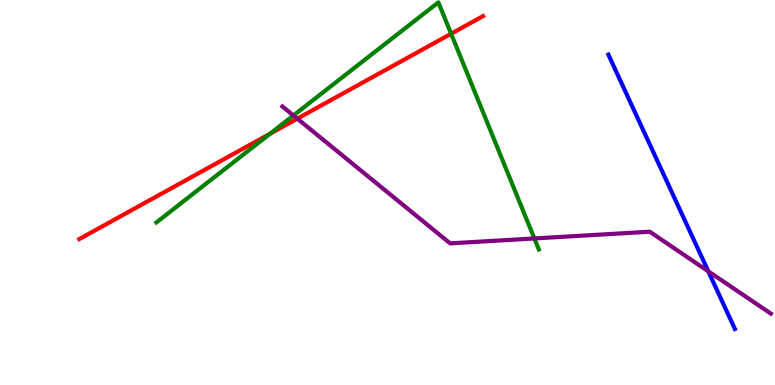[{'lines': ['blue', 'red'], 'intersections': []}, {'lines': ['green', 'red'], 'intersections': [{'x': 3.48, 'y': 6.53}, {'x': 5.82, 'y': 9.12}]}, {'lines': ['purple', 'red'], 'intersections': [{'x': 3.84, 'y': 6.92}]}, {'lines': ['blue', 'green'], 'intersections': []}, {'lines': ['blue', 'purple'], 'intersections': [{'x': 9.14, 'y': 2.95}]}, {'lines': ['green', 'purple'], 'intersections': [{'x': 3.79, 'y': 7.0}, {'x': 6.9, 'y': 3.81}]}]